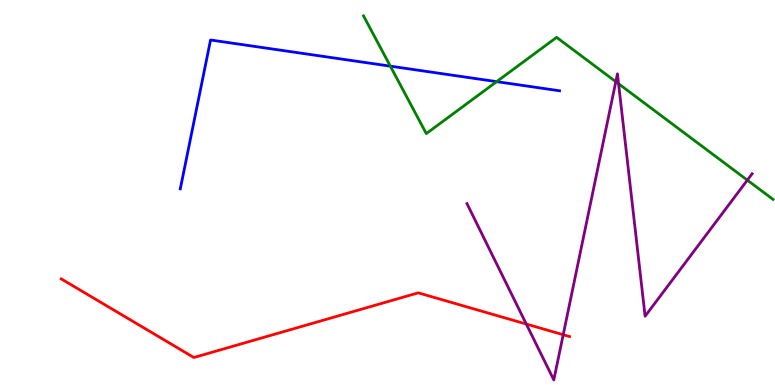[{'lines': ['blue', 'red'], 'intersections': []}, {'lines': ['green', 'red'], 'intersections': []}, {'lines': ['purple', 'red'], 'intersections': [{'x': 6.79, 'y': 1.58}, {'x': 7.27, 'y': 1.31}]}, {'lines': ['blue', 'green'], 'intersections': [{'x': 5.04, 'y': 8.28}, {'x': 6.41, 'y': 7.88}]}, {'lines': ['blue', 'purple'], 'intersections': []}, {'lines': ['green', 'purple'], 'intersections': [{'x': 7.95, 'y': 7.88}, {'x': 7.98, 'y': 7.82}, {'x': 9.64, 'y': 5.32}]}]